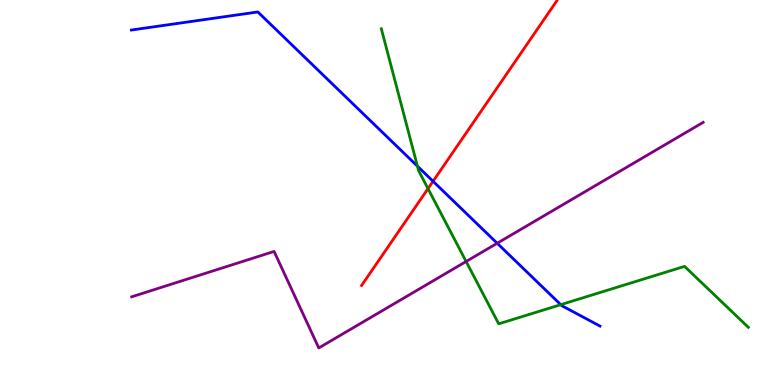[{'lines': ['blue', 'red'], 'intersections': [{'x': 5.59, 'y': 5.29}]}, {'lines': ['green', 'red'], 'intersections': [{'x': 5.52, 'y': 5.1}]}, {'lines': ['purple', 'red'], 'intersections': []}, {'lines': ['blue', 'green'], 'intersections': [{'x': 5.39, 'y': 5.68}, {'x': 7.24, 'y': 2.09}]}, {'lines': ['blue', 'purple'], 'intersections': [{'x': 6.42, 'y': 3.68}]}, {'lines': ['green', 'purple'], 'intersections': [{'x': 6.01, 'y': 3.21}]}]